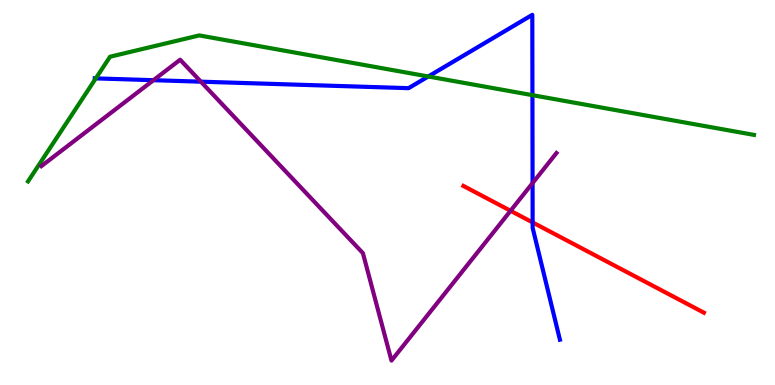[{'lines': ['blue', 'red'], 'intersections': [{'x': 6.87, 'y': 4.22}]}, {'lines': ['green', 'red'], 'intersections': []}, {'lines': ['purple', 'red'], 'intersections': [{'x': 6.59, 'y': 4.53}]}, {'lines': ['blue', 'green'], 'intersections': [{'x': 1.24, 'y': 7.96}, {'x': 5.53, 'y': 8.01}, {'x': 6.87, 'y': 7.53}]}, {'lines': ['blue', 'purple'], 'intersections': [{'x': 1.98, 'y': 7.92}, {'x': 2.59, 'y': 7.88}, {'x': 6.87, 'y': 5.24}]}, {'lines': ['green', 'purple'], 'intersections': []}]